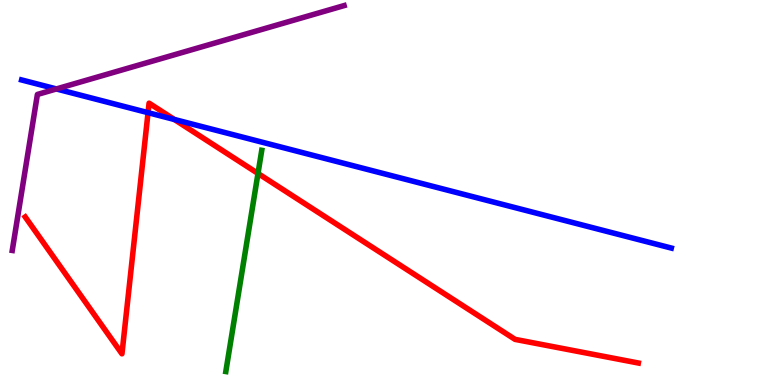[{'lines': ['blue', 'red'], 'intersections': [{'x': 1.91, 'y': 7.07}, {'x': 2.25, 'y': 6.9}]}, {'lines': ['green', 'red'], 'intersections': [{'x': 3.33, 'y': 5.49}]}, {'lines': ['purple', 'red'], 'intersections': []}, {'lines': ['blue', 'green'], 'intersections': []}, {'lines': ['blue', 'purple'], 'intersections': [{'x': 0.728, 'y': 7.69}]}, {'lines': ['green', 'purple'], 'intersections': []}]